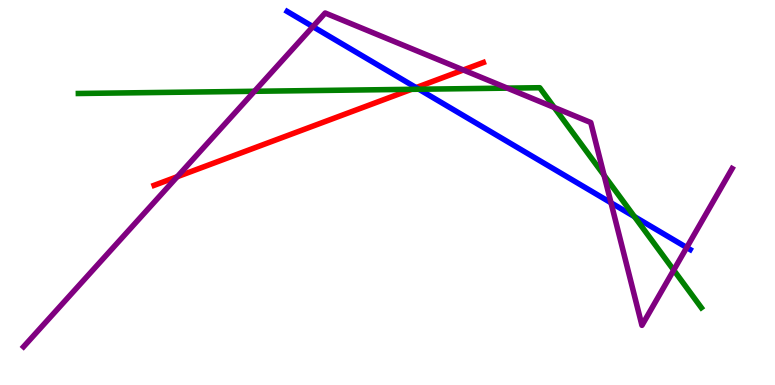[{'lines': ['blue', 'red'], 'intersections': [{'x': 5.37, 'y': 7.72}]}, {'lines': ['green', 'red'], 'intersections': [{'x': 5.31, 'y': 7.68}]}, {'lines': ['purple', 'red'], 'intersections': [{'x': 2.29, 'y': 5.41}, {'x': 5.98, 'y': 8.18}]}, {'lines': ['blue', 'green'], 'intersections': [{'x': 5.4, 'y': 7.68}, {'x': 8.19, 'y': 4.37}]}, {'lines': ['blue', 'purple'], 'intersections': [{'x': 4.04, 'y': 9.31}, {'x': 7.88, 'y': 4.73}, {'x': 8.86, 'y': 3.57}]}, {'lines': ['green', 'purple'], 'intersections': [{'x': 3.28, 'y': 7.63}, {'x': 6.55, 'y': 7.71}, {'x': 7.15, 'y': 7.21}, {'x': 7.79, 'y': 5.45}, {'x': 8.69, 'y': 2.98}]}]